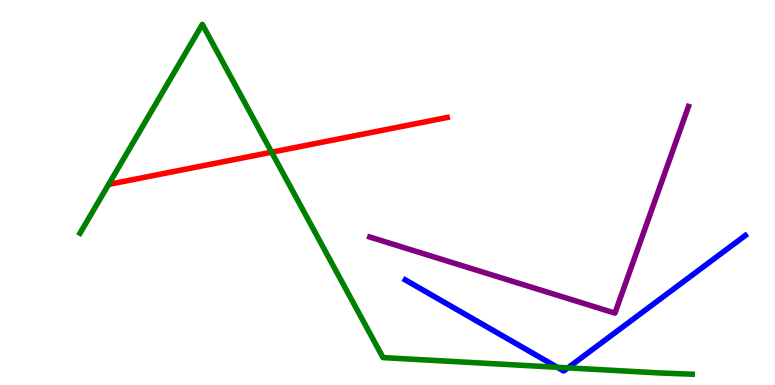[{'lines': ['blue', 'red'], 'intersections': []}, {'lines': ['green', 'red'], 'intersections': [{'x': 3.5, 'y': 6.05}]}, {'lines': ['purple', 'red'], 'intersections': []}, {'lines': ['blue', 'green'], 'intersections': [{'x': 7.19, 'y': 0.46}, {'x': 7.33, 'y': 0.445}]}, {'lines': ['blue', 'purple'], 'intersections': []}, {'lines': ['green', 'purple'], 'intersections': []}]